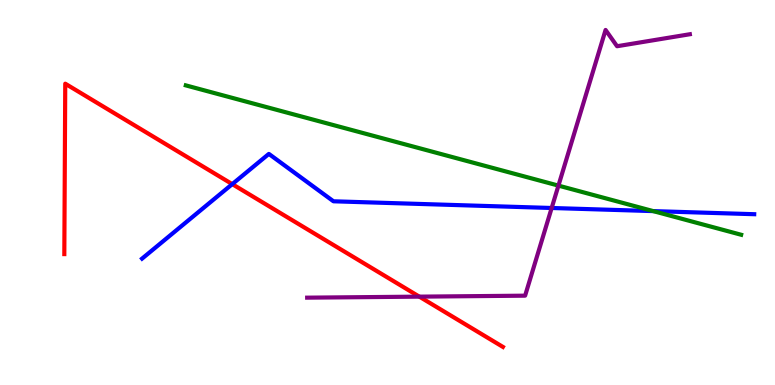[{'lines': ['blue', 'red'], 'intersections': [{'x': 3.0, 'y': 5.22}]}, {'lines': ['green', 'red'], 'intersections': []}, {'lines': ['purple', 'red'], 'intersections': [{'x': 5.41, 'y': 2.3}]}, {'lines': ['blue', 'green'], 'intersections': [{'x': 8.43, 'y': 4.52}]}, {'lines': ['blue', 'purple'], 'intersections': [{'x': 7.12, 'y': 4.6}]}, {'lines': ['green', 'purple'], 'intersections': [{'x': 7.21, 'y': 5.18}]}]